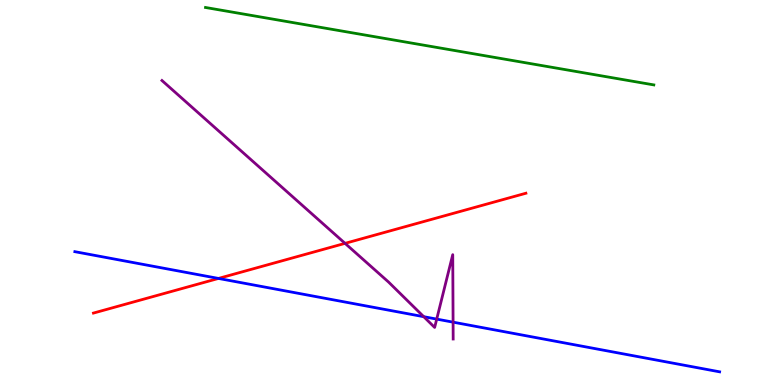[{'lines': ['blue', 'red'], 'intersections': [{'x': 2.82, 'y': 2.77}]}, {'lines': ['green', 'red'], 'intersections': []}, {'lines': ['purple', 'red'], 'intersections': [{'x': 4.45, 'y': 3.68}]}, {'lines': ['blue', 'green'], 'intersections': []}, {'lines': ['blue', 'purple'], 'intersections': [{'x': 5.47, 'y': 1.77}, {'x': 5.64, 'y': 1.71}, {'x': 5.85, 'y': 1.63}]}, {'lines': ['green', 'purple'], 'intersections': []}]